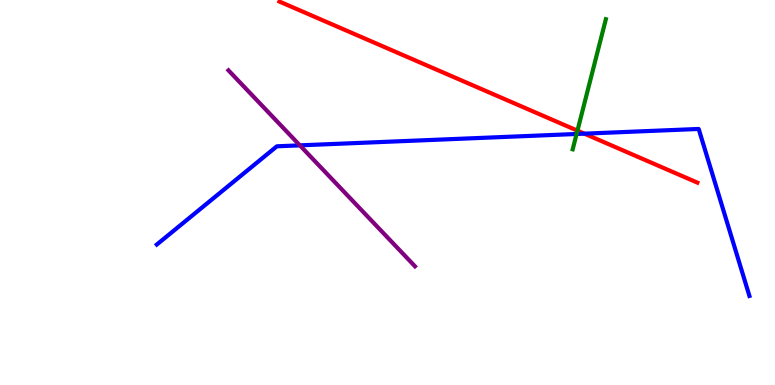[{'lines': ['blue', 'red'], 'intersections': [{'x': 7.54, 'y': 6.53}]}, {'lines': ['green', 'red'], 'intersections': [{'x': 7.45, 'y': 6.61}]}, {'lines': ['purple', 'red'], 'intersections': []}, {'lines': ['blue', 'green'], 'intersections': [{'x': 7.44, 'y': 6.52}]}, {'lines': ['blue', 'purple'], 'intersections': [{'x': 3.87, 'y': 6.22}]}, {'lines': ['green', 'purple'], 'intersections': []}]